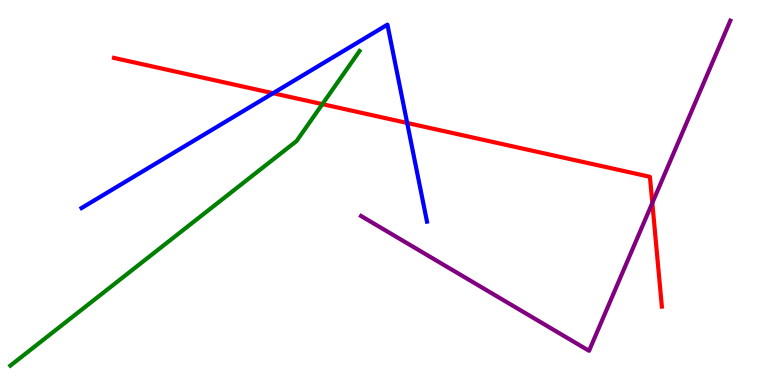[{'lines': ['blue', 'red'], 'intersections': [{'x': 3.52, 'y': 7.58}, {'x': 5.25, 'y': 6.81}]}, {'lines': ['green', 'red'], 'intersections': [{'x': 4.16, 'y': 7.29}]}, {'lines': ['purple', 'red'], 'intersections': [{'x': 8.42, 'y': 4.73}]}, {'lines': ['blue', 'green'], 'intersections': []}, {'lines': ['blue', 'purple'], 'intersections': []}, {'lines': ['green', 'purple'], 'intersections': []}]